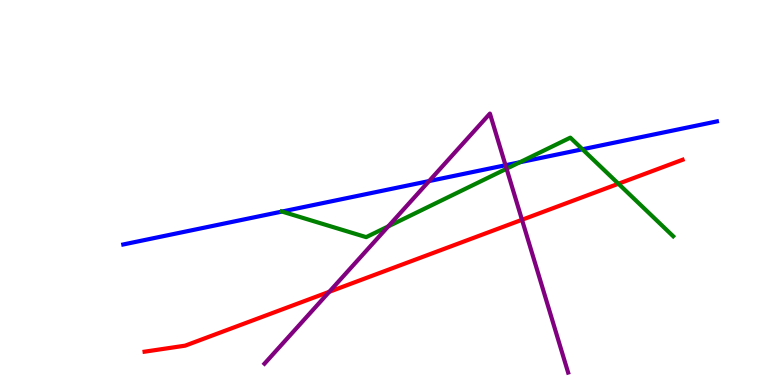[{'lines': ['blue', 'red'], 'intersections': []}, {'lines': ['green', 'red'], 'intersections': [{'x': 7.98, 'y': 5.23}]}, {'lines': ['purple', 'red'], 'intersections': [{'x': 4.25, 'y': 2.42}, {'x': 6.74, 'y': 4.29}]}, {'lines': ['blue', 'green'], 'intersections': [{'x': 3.64, 'y': 4.5}, {'x': 6.71, 'y': 5.79}, {'x': 7.52, 'y': 6.12}]}, {'lines': ['blue', 'purple'], 'intersections': [{'x': 5.54, 'y': 5.3}, {'x': 6.52, 'y': 5.71}]}, {'lines': ['green', 'purple'], 'intersections': [{'x': 5.01, 'y': 4.12}, {'x': 6.54, 'y': 5.62}]}]